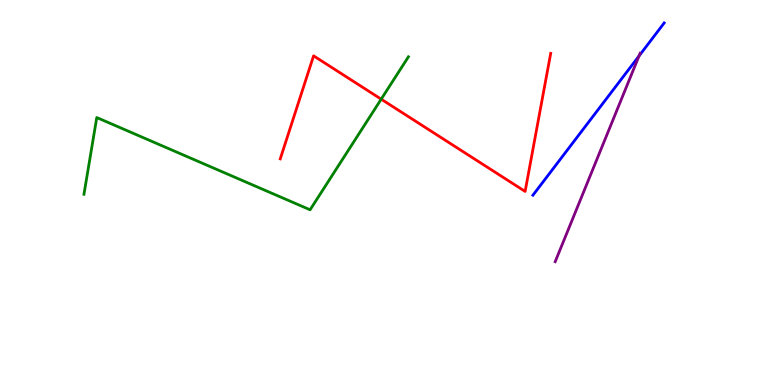[{'lines': ['blue', 'red'], 'intersections': []}, {'lines': ['green', 'red'], 'intersections': [{'x': 4.92, 'y': 7.42}]}, {'lines': ['purple', 'red'], 'intersections': []}, {'lines': ['blue', 'green'], 'intersections': []}, {'lines': ['blue', 'purple'], 'intersections': [{'x': 8.25, 'y': 8.55}]}, {'lines': ['green', 'purple'], 'intersections': []}]